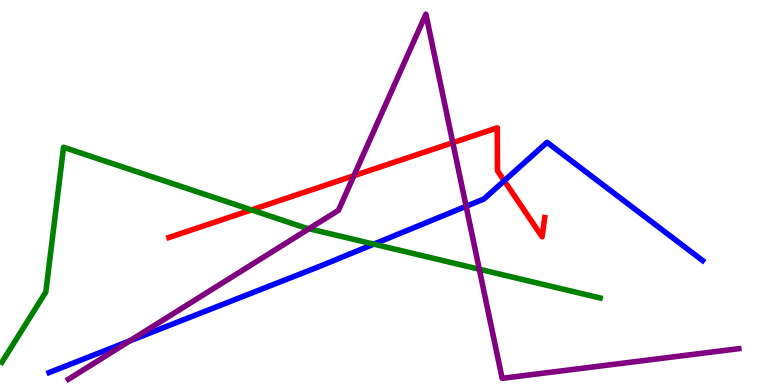[{'lines': ['blue', 'red'], 'intersections': [{'x': 6.51, 'y': 5.31}]}, {'lines': ['green', 'red'], 'intersections': [{'x': 3.24, 'y': 4.55}]}, {'lines': ['purple', 'red'], 'intersections': [{'x': 4.57, 'y': 5.44}, {'x': 5.84, 'y': 6.29}]}, {'lines': ['blue', 'green'], 'intersections': [{'x': 4.82, 'y': 3.66}]}, {'lines': ['blue', 'purple'], 'intersections': [{'x': 1.67, 'y': 1.15}, {'x': 6.01, 'y': 4.64}]}, {'lines': ['green', 'purple'], 'intersections': [{'x': 3.99, 'y': 4.06}, {'x': 6.18, 'y': 3.01}]}]